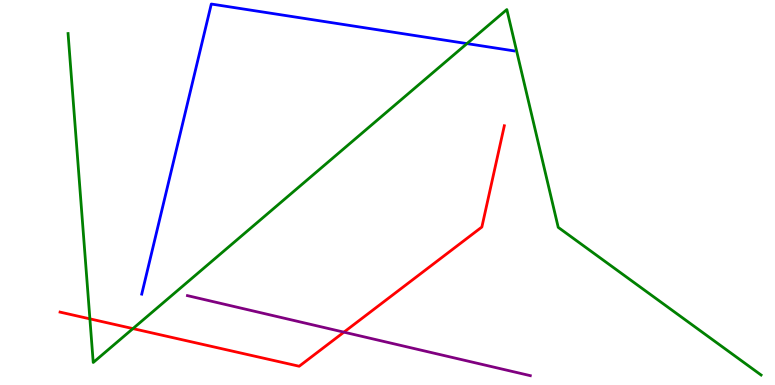[{'lines': ['blue', 'red'], 'intersections': []}, {'lines': ['green', 'red'], 'intersections': [{'x': 1.16, 'y': 1.72}, {'x': 1.72, 'y': 1.46}]}, {'lines': ['purple', 'red'], 'intersections': [{'x': 4.44, 'y': 1.37}]}, {'lines': ['blue', 'green'], 'intersections': [{'x': 6.03, 'y': 8.87}]}, {'lines': ['blue', 'purple'], 'intersections': []}, {'lines': ['green', 'purple'], 'intersections': []}]